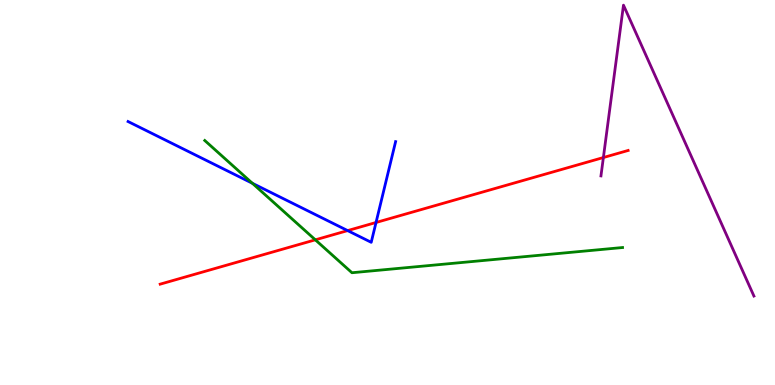[{'lines': ['blue', 'red'], 'intersections': [{'x': 4.49, 'y': 4.01}, {'x': 4.85, 'y': 4.22}]}, {'lines': ['green', 'red'], 'intersections': [{'x': 4.07, 'y': 3.77}]}, {'lines': ['purple', 'red'], 'intersections': [{'x': 7.79, 'y': 5.91}]}, {'lines': ['blue', 'green'], 'intersections': [{'x': 3.26, 'y': 5.24}]}, {'lines': ['blue', 'purple'], 'intersections': []}, {'lines': ['green', 'purple'], 'intersections': []}]